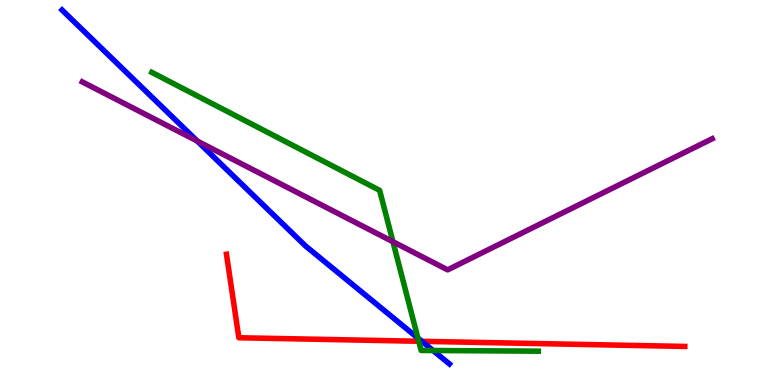[{'lines': ['blue', 'red'], 'intersections': [{'x': 5.44, 'y': 1.13}]}, {'lines': ['green', 'red'], 'intersections': [{'x': 5.4, 'y': 1.14}]}, {'lines': ['purple', 'red'], 'intersections': []}, {'lines': ['blue', 'green'], 'intersections': [{'x': 5.39, 'y': 1.22}, {'x': 5.59, 'y': 0.896}]}, {'lines': ['blue', 'purple'], 'intersections': [{'x': 2.55, 'y': 6.34}]}, {'lines': ['green', 'purple'], 'intersections': [{'x': 5.07, 'y': 3.72}]}]